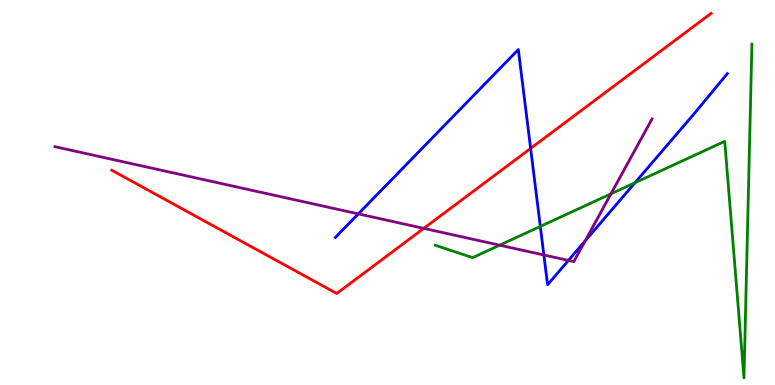[{'lines': ['blue', 'red'], 'intersections': [{'x': 6.85, 'y': 6.14}]}, {'lines': ['green', 'red'], 'intersections': []}, {'lines': ['purple', 'red'], 'intersections': [{'x': 5.47, 'y': 4.07}]}, {'lines': ['blue', 'green'], 'intersections': [{'x': 6.97, 'y': 4.12}, {'x': 8.19, 'y': 5.25}]}, {'lines': ['blue', 'purple'], 'intersections': [{'x': 4.62, 'y': 4.44}, {'x': 7.02, 'y': 3.38}, {'x': 7.33, 'y': 3.24}, {'x': 7.55, 'y': 3.74}]}, {'lines': ['green', 'purple'], 'intersections': [{'x': 6.45, 'y': 3.63}, {'x': 7.88, 'y': 4.97}]}]